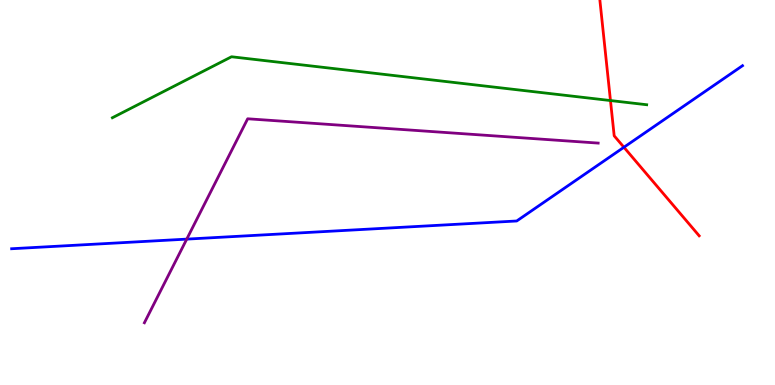[{'lines': ['blue', 'red'], 'intersections': [{'x': 8.05, 'y': 6.18}]}, {'lines': ['green', 'red'], 'intersections': [{'x': 7.88, 'y': 7.39}]}, {'lines': ['purple', 'red'], 'intersections': []}, {'lines': ['blue', 'green'], 'intersections': []}, {'lines': ['blue', 'purple'], 'intersections': [{'x': 2.41, 'y': 3.79}]}, {'lines': ['green', 'purple'], 'intersections': []}]